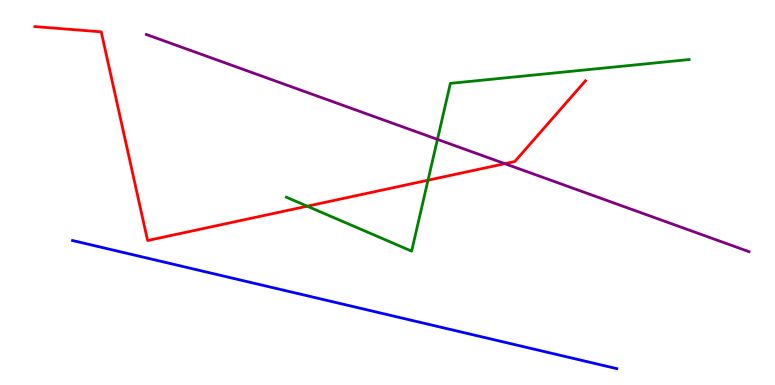[{'lines': ['blue', 'red'], 'intersections': []}, {'lines': ['green', 'red'], 'intersections': [{'x': 3.96, 'y': 4.64}, {'x': 5.52, 'y': 5.32}]}, {'lines': ['purple', 'red'], 'intersections': [{'x': 6.51, 'y': 5.75}]}, {'lines': ['blue', 'green'], 'intersections': []}, {'lines': ['blue', 'purple'], 'intersections': []}, {'lines': ['green', 'purple'], 'intersections': [{'x': 5.64, 'y': 6.38}]}]